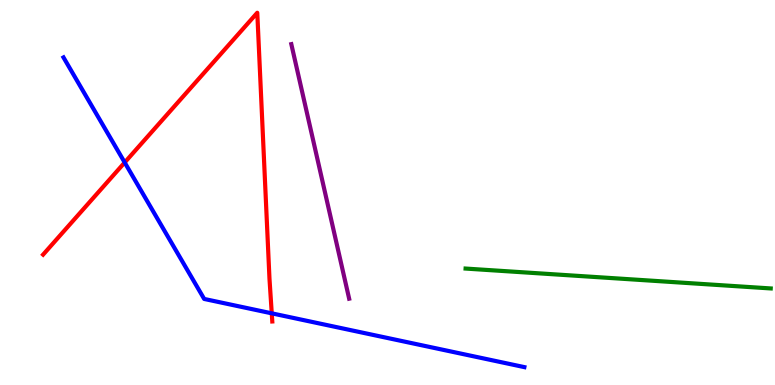[{'lines': ['blue', 'red'], 'intersections': [{'x': 1.61, 'y': 5.78}, {'x': 3.51, 'y': 1.86}]}, {'lines': ['green', 'red'], 'intersections': []}, {'lines': ['purple', 'red'], 'intersections': []}, {'lines': ['blue', 'green'], 'intersections': []}, {'lines': ['blue', 'purple'], 'intersections': []}, {'lines': ['green', 'purple'], 'intersections': []}]